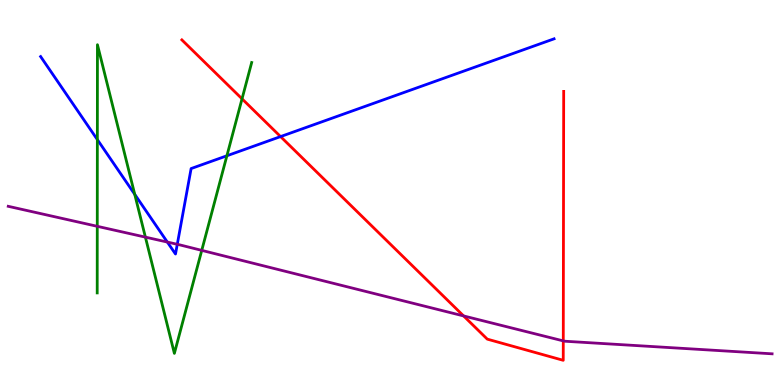[{'lines': ['blue', 'red'], 'intersections': [{'x': 3.62, 'y': 6.45}]}, {'lines': ['green', 'red'], 'intersections': [{'x': 3.12, 'y': 7.43}]}, {'lines': ['purple', 'red'], 'intersections': [{'x': 5.98, 'y': 1.79}, {'x': 7.27, 'y': 1.15}]}, {'lines': ['blue', 'green'], 'intersections': [{'x': 1.26, 'y': 6.37}, {'x': 1.74, 'y': 4.95}, {'x': 2.93, 'y': 5.95}]}, {'lines': ['blue', 'purple'], 'intersections': [{'x': 2.16, 'y': 3.71}, {'x': 2.29, 'y': 3.65}]}, {'lines': ['green', 'purple'], 'intersections': [{'x': 1.26, 'y': 4.12}, {'x': 1.88, 'y': 3.84}, {'x': 2.6, 'y': 3.5}]}]